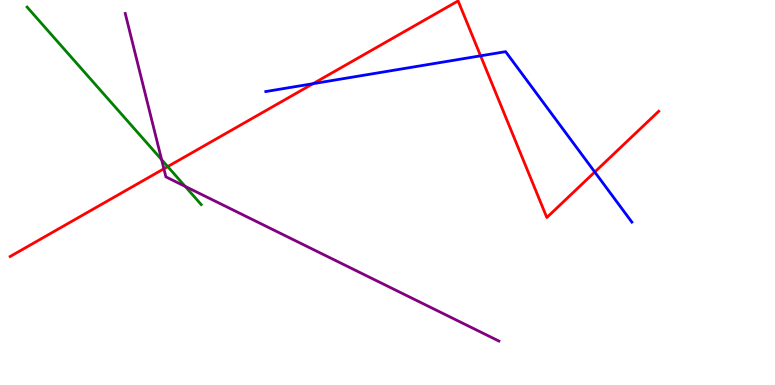[{'lines': ['blue', 'red'], 'intersections': [{'x': 4.04, 'y': 7.83}, {'x': 6.2, 'y': 8.55}, {'x': 7.67, 'y': 5.53}]}, {'lines': ['green', 'red'], 'intersections': [{'x': 2.16, 'y': 5.67}]}, {'lines': ['purple', 'red'], 'intersections': [{'x': 2.11, 'y': 5.62}]}, {'lines': ['blue', 'green'], 'intersections': []}, {'lines': ['blue', 'purple'], 'intersections': []}, {'lines': ['green', 'purple'], 'intersections': [{'x': 2.09, 'y': 5.85}, {'x': 2.39, 'y': 5.16}]}]